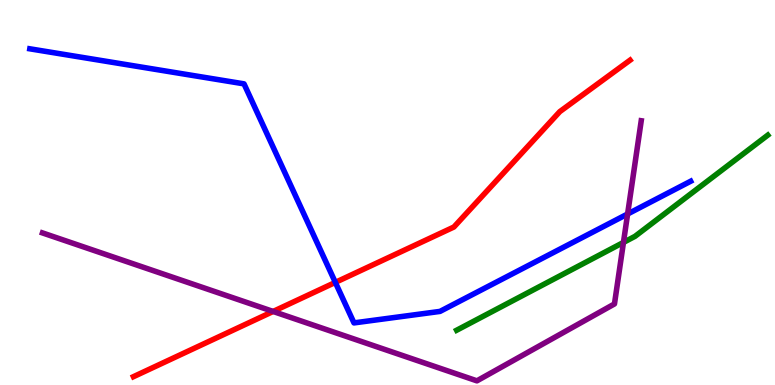[{'lines': ['blue', 'red'], 'intersections': [{'x': 4.33, 'y': 2.67}]}, {'lines': ['green', 'red'], 'intersections': []}, {'lines': ['purple', 'red'], 'intersections': [{'x': 3.52, 'y': 1.91}]}, {'lines': ['blue', 'green'], 'intersections': []}, {'lines': ['blue', 'purple'], 'intersections': [{'x': 8.1, 'y': 4.44}]}, {'lines': ['green', 'purple'], 'intersections': [{'x': 8.04, 'y': 3.7}]}]